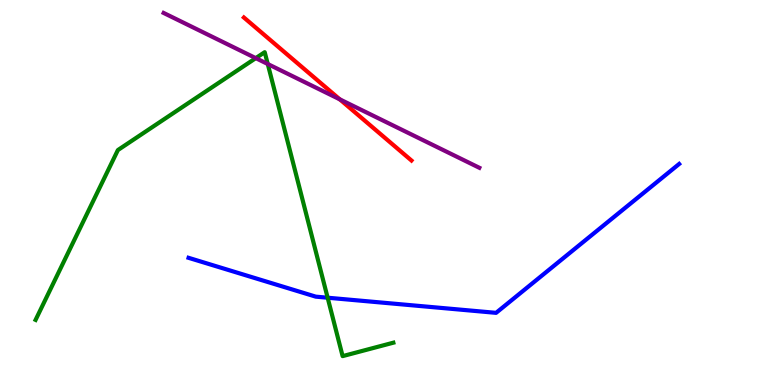[{'lines': ['blue', 'red'], 'intersections': []}, {'lines': ['green', 'red'], 'intersections': []}, {'lines': ['purple', 'red'], 'intersections': [{'x': 4.38, 'y': 7.42}]}, {'lines': ['blue', 'green'], 'intersections': [{'x': 4.23, 'y': 2.27}]}, {'lines': ['blue', 'purple'], 'intersections': []}, {'lines': ['green', 'purple'], 'intersections': [{'x': 3.3, 'y': 8.49}, {'x': 3.45, 'y': 8.34}]}]